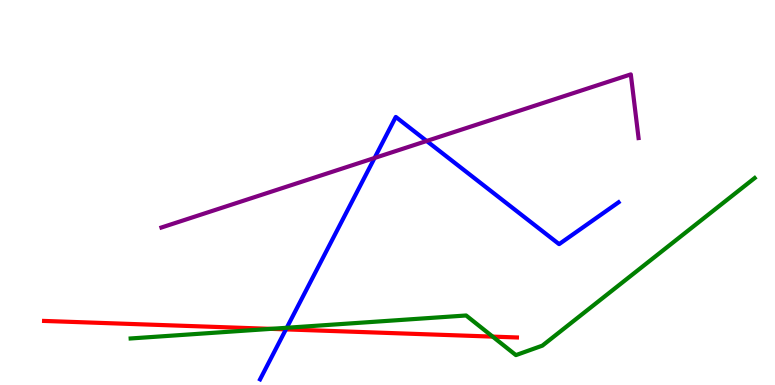[{'lines': ['blue', 'red'], 'intersections': [{'x': 3.69, 'y': 1.44}]}, {'lines': ['green', 'red'], 'intersections': [{'x': 3.5, 'y': 1.46}, {'x': 6.36, 'y': 1.26}]}, {'lines': ['purple', 'red'], 'intersections': []}, {'lines': ['blue', 'green'], 'intersections': [{'x': 3.7, 'y': 1.49}]}, {'lines': ['blue', 'purple'], 'intersections': [{'x': 4.83, 'y': 5.9}, {'x': 5.51, 'y': 6.34}]}, {'lines': ['green', 'purple'], 'intersections': []}]